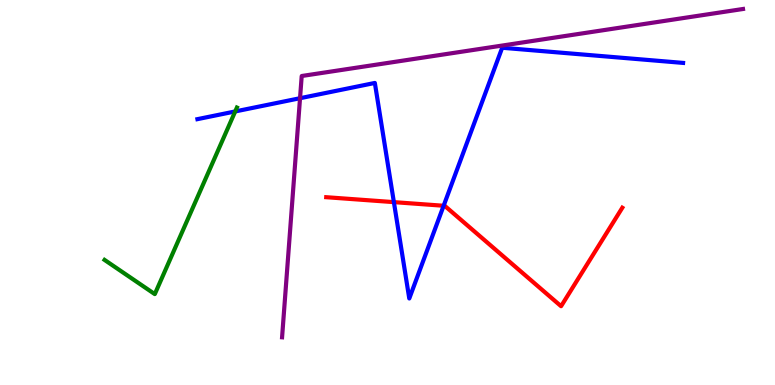[{'lines': ['blue', 'red'], 'intersections': [{'x': 5.08, 'y': 4.75}, {'x': 5.72, 'y': 4.66}]}, {'lines': ['green', 'red'], 'intersections': []}, {'lines': ['purple', 'red'], 'intersections': []}, {'lines': ['blue', 'green'], 'intersections': [{'x': 3.03, 'y': 7.11}]}, {'lines': ['blue', 'purple'], 'intersections': [{'x': 3.87, 'y': 7.45}]}, {'lines': ['green', 'purple'], 'intersections': []}]